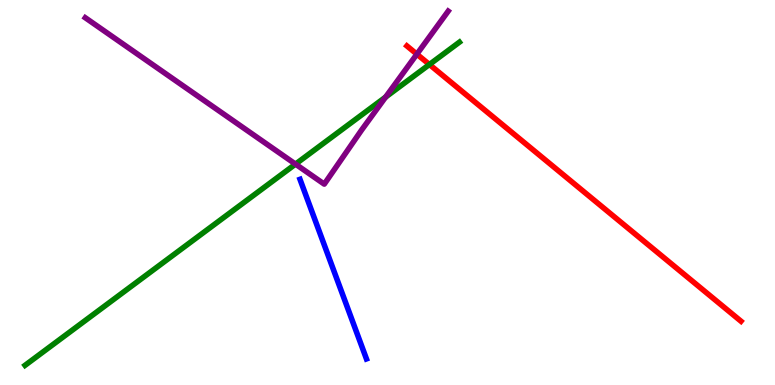[{'lines': ['blue', 'red'], 'intersections': []}, {'lines': ['green', 'red'], 'intersections': [{'x': 5.54, 'y': 8.32}]}, {'lines': ['purple', 'red'], 'intersections': [{'x': 5.38, 'y': 8.59}]}, {'lines': ['blue', 'green'], 'intersections': []}, {'lines': ['blue', 'purple'], 'intersections': []}, {'lines': ['green', 'purple'], 'intersections': [{'x': 3.81, 'y': 5.74}, {'x': 4.98, 'y': 7.48}]}]